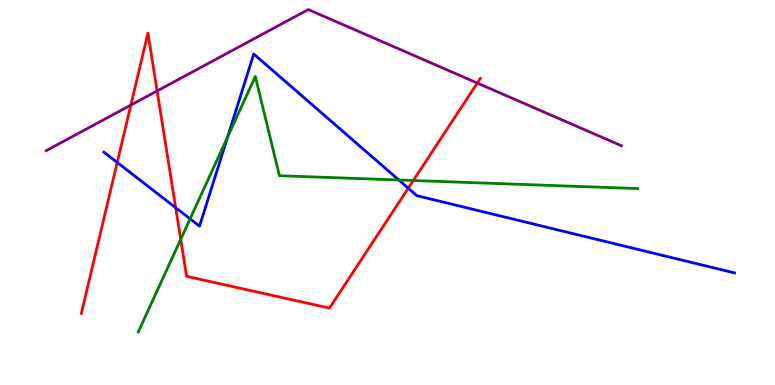[{'lines': ['blue', 'red'], 'intersections': [{'x': 1.51, 'y': 5.78}, {'x': 2.27, 'y': 4.61}, {'x': 5.27, 'y': 5.11}]}, {'lines': ['green', 'red'], 'intersections': [{'x': 2.33, 'y': 3.78}, {'x': 5.33, 'y': 5.31}]}, {'lines': ['purple', 'red'], 'intersections': [{'x': 1.69, 'y': 7.27}, {'x': 2.03, 'y': 7.64}, {'x': 6.16, 'y': 7.84}]}, {'lines': ['blue', 'green'], 'intersections': [{'x': 2.45, 'y': 4.32}, {'x': 2.94, 'y': 6.44}, {'x': 5.15, 'y': 5.32}]}, {'lines': ['blue', 'purple'], 'intersections': []}, {'lines': ['green', 'purple'], 'intersections': []}]